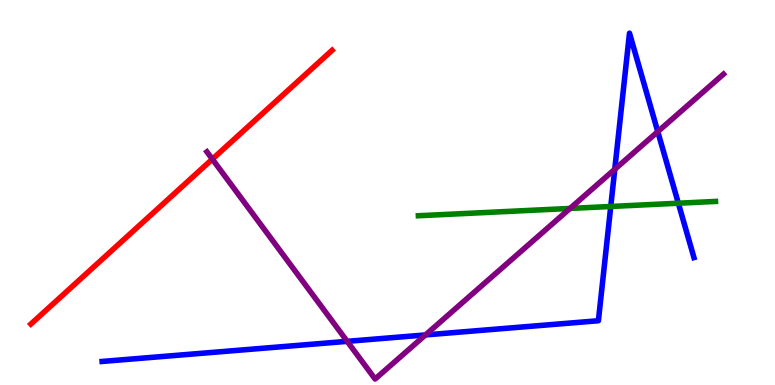[{'lines': ['blue', 'red'], 'intersections': []}, {'lines': ['green', 'red'], 'intersections': []}, {'lines': ['purple', 'red'], 'intersections': [{'x': 2.74, 'y': 5.87}]}, {'lines': ['blue', 'green'], 'intersections': [{'x': 7.88, 'y': 4.64}, {'x': 8.75, 'y': 4.72}]}, {'lines': ['blue', 'purple'], 'intersections': [{'x': 4.48, 'y': 1.13}, {'x': 5.49, 'y': 1.3}, {'x': 7.93, 'y': 5.6}, {'x': 8.49, 'y': 6.58}]}, {'lines': ['green', 'purple'], 'intersections': [{'x': 7.36, 'y': 4.59}]}]